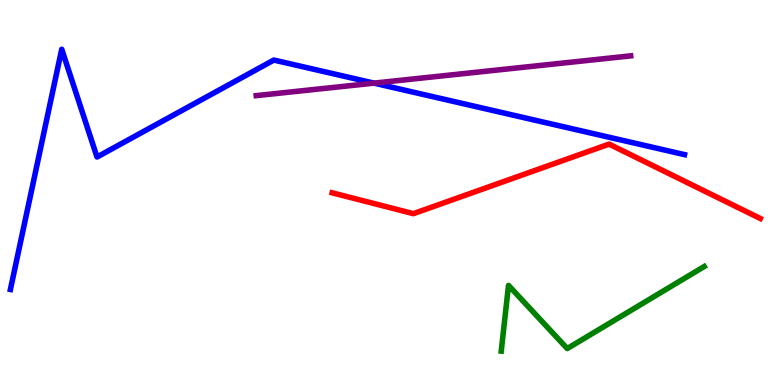[{'lines': ['blue', 'red'], 'intersections': []}, {'lines': ['green', 'red'], 'intersections': []}, {'lines': ['purple', 'red'], 'intersections': []}, {'lines': ['blue', 'green'], 'intersections': []}, {'lines': ['blue', 'purple'], 'intersections': [{'x': 4.83, 'y': 7.84}]}, {'lines': ['green', 'purple'], 'intersections': []}]